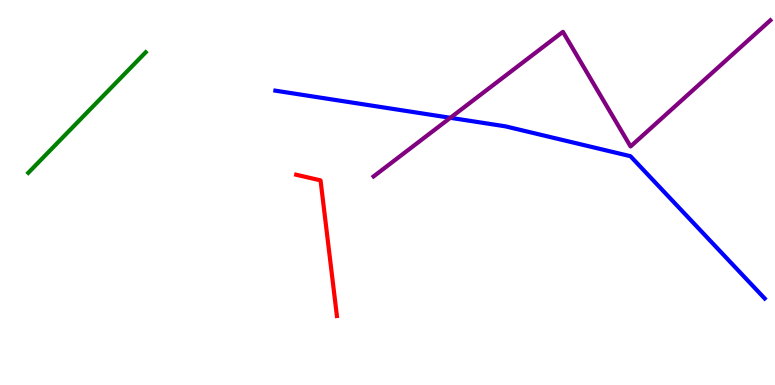[{'lines': ['blue', 'red'], 'intersections': []}, {'lines': ['green', 'red'], 'intersections': []}, {'lines': ['purple', 'red'], 'intersections': []}, {'lines': ['blue', 'green'], 'intersections': []}, {'lines': ['blue', 'purple'], 'intersections': [{'x': 5.81, 'y': 6.94}]}, {'lines': ['green', 'purple'], 'intersections': []}]